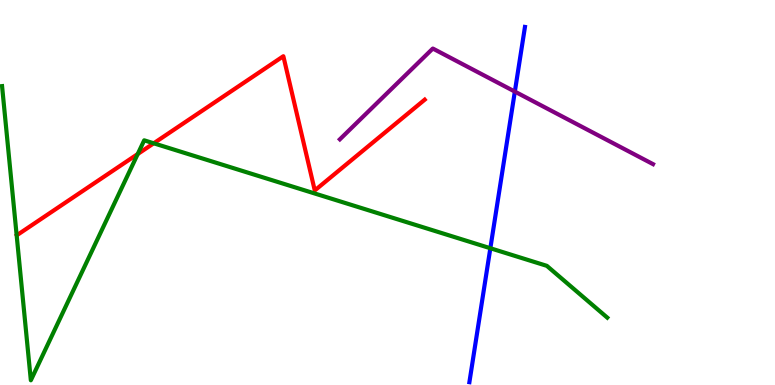[{'lines': ['blue', 'red'], 'intersections': []}, {'lines': ['green', 'red'], 'intersections': [{'x': 1.78, 'y': 6.0}, {'x': 1.98, 'y': 6.28}]}, {'lines': ['purple', 'red'], 'intersections': []}, {'lines': ['blue', 'green'], 'intersections': [{'x': 6.33, 'y': 3.55}]}, {'lines': ['blue', 'purple'], 'intersections': [{'x': 6.64, 'y': 7.62}]}, {'lines': ['green', 'purple'], 'intersections': []}]